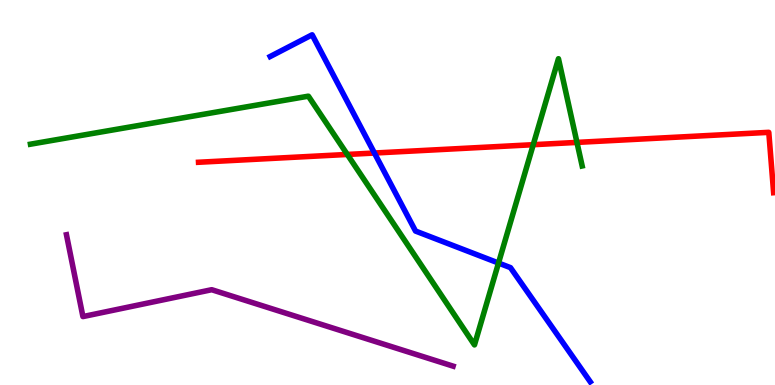[{'lines': ['blue', 'red'], 'intersections': [{'x': 4.83, 'y': 6.03}]}, {'lines': ['green', 'red'], 'intersections': [{'x': 4.48, 'y': 5.99}, {'x': 6.88, 'y': 6.24}, {'x': 7.44, 'y': 6.3}]}, {'lines': ['purple', 'red'], 'intersections': []}, {'lines': ['blue', 'green'], 'intersections': [{'x': 6.43, 'y': 3.17}]}, {'lines': ['blue', 'purple'], 'intersections': []}, {'lines': ['green', 'purple'], 'intersections': []}]